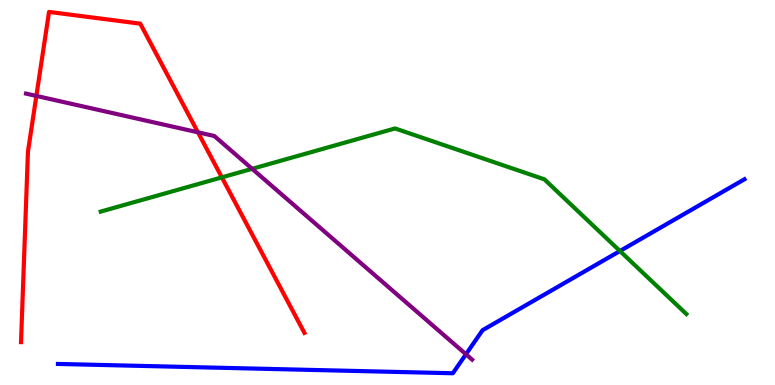[{'lines': ['blue', 'red'], 'intersections': []}, {'lines': ['green', 'red'], 'intersections': [{'x': 2.86, 'y': 5.39}]}, {'lines': ['purple', 'red'], 'intersections': [{'x': 0.469, 'y': 7.51}, {'x': 2.55, 'y': 6.56}]}, {'lines': ['blue', 'green'], 'intersections': [{'x': 8.0, 'y': 3.48}]}, {'lines': ['blue', 'purple'], 'intersections': [{'x': 6.01, 'y': 0.798}]}, {'lines': ['green', 'purple'], 'intersections': [{'x': 3.25, 'y': 5.62}]}]